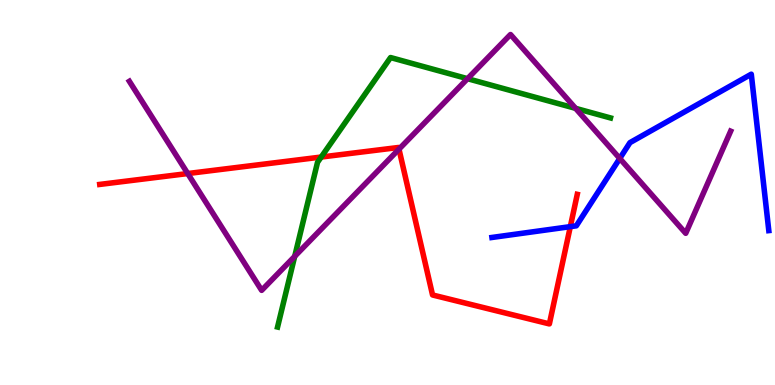[{'lines': ['blue', 'red'], 'intersections': [{'x': 7.36, 'y': 4.11}]}, {'lines': ['green', 'red'], 'intersections': [{'x': 4.14, 'y': 5.92}]}, {'lines': ['purple', 'red'], 'intersections': [{'x': 2.42, 'y': 5.49}, {'x': 5.15, 'y': 6.13}]}, {'lines': ['blue', 'green'], 'intersections': []}, {'lines': ['blue', 'purple'], 'intersections': [{'x': 8.0, 'y': 5.88}]}, {'lines': ['green', 'purple'], 'intersections': [{'x': 3.8, 'y': 3.34}, {'x': 6.03, 'y': 7.96}, {'x': 7.43, 'y': 7.19}]}]